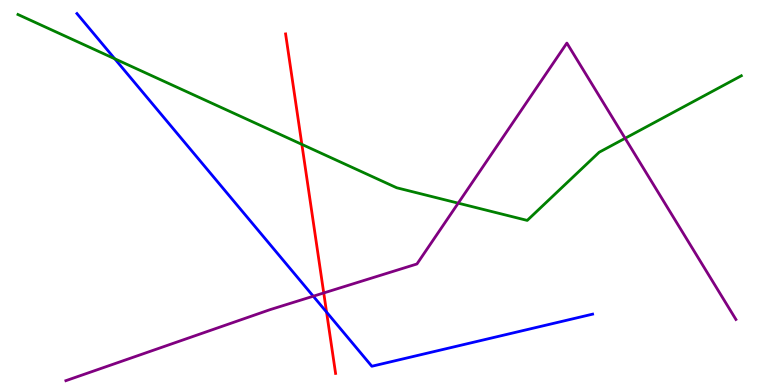[{'lines': ['blue', 'red'], 'intersections': [{'x': 4.21, 'y': 1.89}]}, {'lines': ['green', 'red'], 'intersections': [{'x': 3.89, 'y': 6.25}]}, {'lines': ['purple', 'red'], 'intersections': [{'x': 4.18, 'y': 2.39}]}, {'lines': ['blue', 'green'], 'intersections': [{'x': 1.48, 'y': 8.47}]}, {'lines': ['blue', 'purple'], 'intersections': [{'x': 4.04, 'y': 2.31}]}, {'lines': ['green', 'purple'], 'intersections': [{'x': 5.91, 'y': 4.72}, {'x': 8.07, 'y': 6.41}]}]